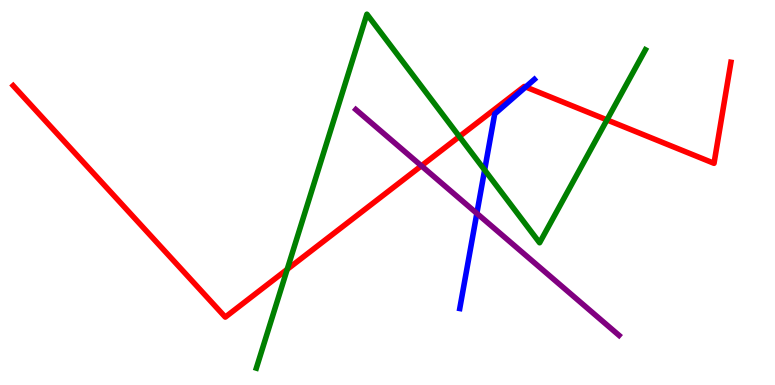[{'lines': ['blue', 'red'], 'intersections': [{'x': 6.78, 'y': 7.74}]}, {'lines': ['green', 'red'], 'intersections': [{'x': 3.71, 'y': 3.0}, {'x': 5.93, 'y': 6.45}, {'x': 7.83, 'y': 6.89}]}, {'lines': ['purple', 'red'], 'intersections': [{'x': 5.44, 'y': 5.69}]}, {'lines': ['blue', 'green'], 'intersections': [{'x': 6.25, 'y': 5.58}]}, {'lines': ['blue', 'purple'], 'intersections': [{'x': 6.15, 'y': 4.46}]}, {'lines': ['green', 'purple'], 'intersections': []}]